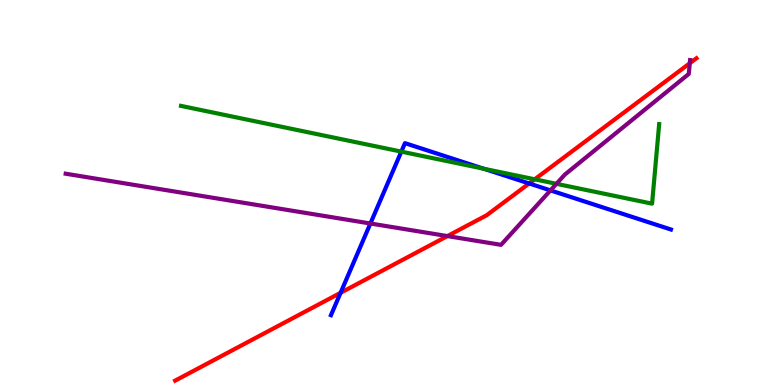[{'lines': ['blue', 'red'], 'intersections': [{'x': 4.39, 'y': 2.39}, {'x': 6.83, 'y': 5.23}]}, {'lines': ['green', 'red'], 'intersections': [{'x': 6.9, 'y': 5.34}]}, {'lines': ['purple', 'red'], 'intersections': [{'x': 5.77, 'y': 3.87}, {'x': 8.9, 'y': 8.36}]}, {'lines': ['blue', 'green'], 'intersections': [{'x': 5.18, 'y': 6.06}, {'x': 6.24, 'y': 5.62}]}, {'lines': ['blue', 'purple'], 'intersections': [{'x': 4.78, 'y': 4.19}, {'x': 7.1, 'y': 5.05}]}, {'lines': ['green', 'purple'], 'intersections': [{'x': 7.18, 'y': 5.23}]}]